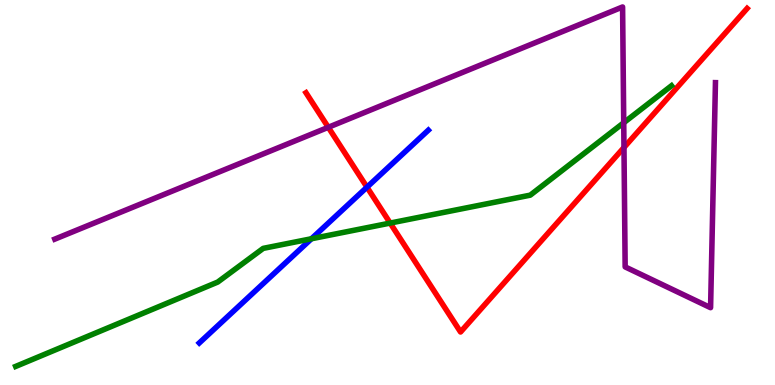[{'lines': ['blue', 'red'], 'intersections': [{'x': 4.74, 'y': 5.14}]}, {'lines': ['green', 'red'], 'intersections': [{'x': 5.03, 'y': 4.21}]}, {'lines': ['purple', 'red'], 'intersections': [{'x': 4.24, 'y': 6.69}, {'x': 8.05, 'y': 6.17}]}, {'lines': ['blue', 'green'], 'intersections': [{'x': 4.02, 'y': 3.8}]}, {'lines': ['blue', 'purple'], 'intersections': []}, {'lines': ['green', 'purple'], 'intersections': [{'x': 8.05, 'y': 6.81}]}]